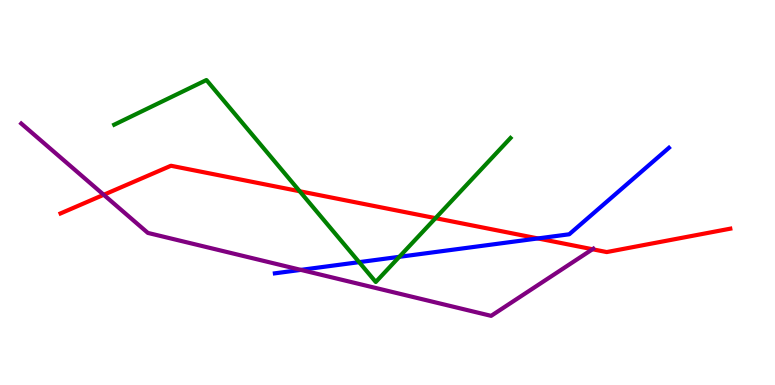[{'lines': ['blue', 'red'], 'intersections': [{'x': 6.94, 'y': 3.81}]}, {'lines': ['green', 'red'], 'intersections': [{'x': 3.87, 'y': 5.03}, {'x': 5.62, 'y': 4.33}]}, {'lines': ['purple', 'red'], 'intersections': [{'x': 1.34, 'y': 4.94}, {'x': 7.65, 'y': 3.53}]}, {'lines': ['blue', 'green'], 'intersections': [{'x': 4.63, 'y': 3.19}, {'x': 5.15, 'y': 3.33}]}, {'lines': ['blue', 'purple'], 'intersections': [{'x': 3.88, 'y': 2.99}]}, {'lines': ['green', 'purple'], 'intersections': []}]